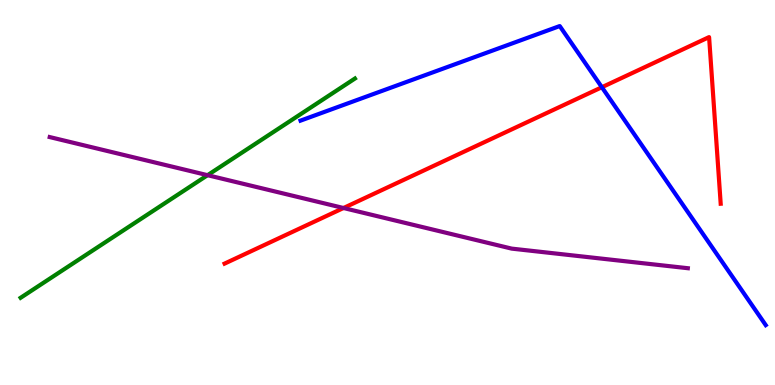[{'lines': ['blue', 'red'], 'intersections': [{'x': 7.77, 'y': 7.73}]}, {'lines': ['green', 'red'], 'intersections': []}, {'lines': ['purple', 'red'], 'intersections': [{'x': 4.43, 'y': 4.6}]}, {'lines': ['blue', 'green'], 'intersections': []}, {'lines': ['blue', 'purple'], 'intersections': []}, {'lines': ['green', 'purple'], 'intersections': [{'x': 2.68, 'y': 5.45}]}]